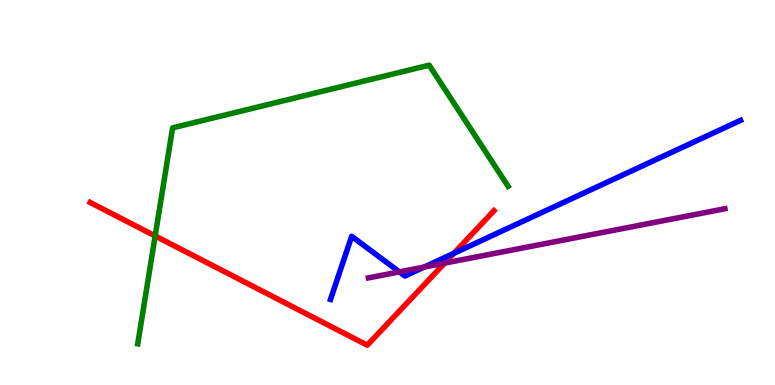[{'lines': ['blue', 'red'], 'intersections': [{'x': 5.86, 'y': 3.42}]}, {'lines': ['green', 'red'], 'intersections': [{'x': 2.0, 'y': 3.87}]}, {'lines': ['purple', 'red'], 'intersections': [{'x': 5.74, 'y': 3.17}]}, {'lines': ['blue', 'green'], 'intersections': []}, {'lines': ['blue', 'purple'], 'intersections': [{'x': 5.15, 'y': 2.94}, {'x': 5.47, 'y': 3.06}]}, {'lines': ['green', 'purple'], 'intersections': []}]